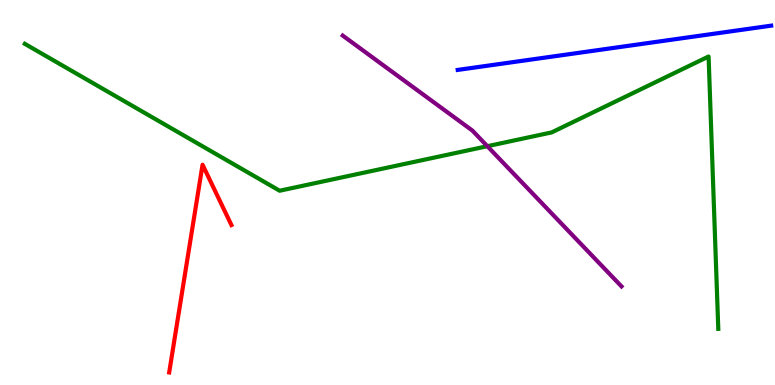[{'lines': ['blue', 'red'], 'intersections': []}, {'lines': ['green', 'red'], 'intersections': []}, {'lines': ['purple', 'red'], 'intersections': []}, {'lines': ['blue', 'green'], 'intersections': []}, {'lines': ['blue', 'purple'], 'intersections': []}, {'lines': ['green', 'purple'], 'intersections': [{'x': 6.29, 'y': 6.2}]}]